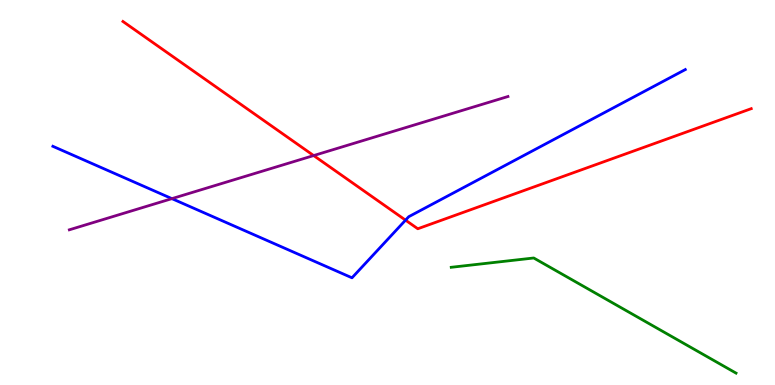[{'lines': ['blue', 'red'], 'intersections': [{'x': 5.23, 'y': 4.28}]}, {'lines': ['green', 'red'], 'intersections': []}, {'lines': ['purple', 'red'], 'intersections': [{'x': 4.05, 'y': 5.96}]}, {'lines': ['blue', 'green'], 'intersections': []}, {'lines': ['blue', 'purple'], 'intersections': [{'x': 2.22, 'y': 4.84}]}, {'lines': ['green', 'purple'], 'intersections': []}]